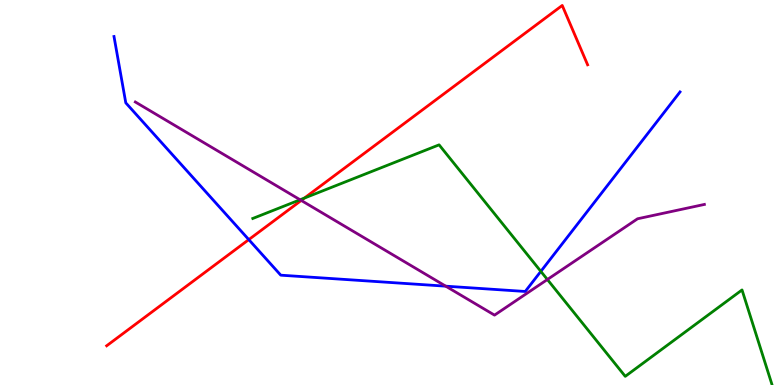[{'lines': ['blue', 'red'], 'intersections': [{'x': 3.21, 'y': 3.78}]}, {'lines': ['green', 'red'], 'intersections': [{'x': 3.93, 'y': 4.86}]}, {'lines': ['purple', 'red'], 'intersections': [{'x': 3.89, 'y': 4.79}]}, {'lines': ['blue', 'green'], 'intersections': [{'x': 6.98, 'y': 2.95}]}, {'lines': ['blue', 'purple'], 'intersections': [{'x': 5.75, 'y': 2.57}]}, {'lines': ['green', 'purple'], 'intersections': [{'x': 3.87, 'y': 4.81}, {'x': 7.06, 'y': 2.74}]}]